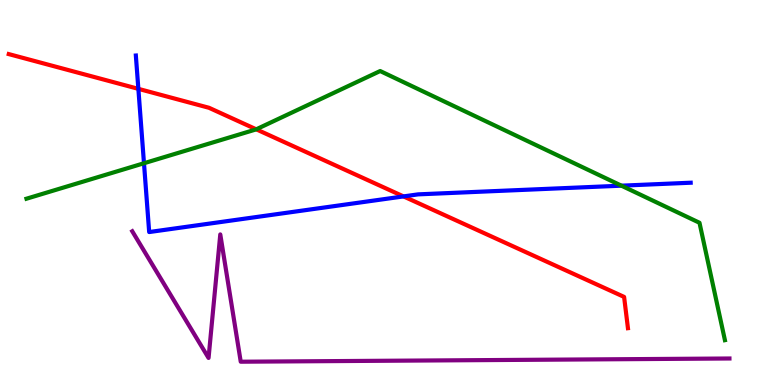[{'lines': ['blue', 'red'], 'intersections': [{'x': 1.79, 'y': 7.69}, {'x': 5.21, 'y': 4.9}]}, {'lines': ['green', 'red'], 'intersections': [{'x': 3.31, 'y': 6.64}]}, {'lines': ['purple', 'red'], 'intersections': []}, {'lines': ['blue', 'green'], 'intersections': [{'x': 1.86, 'y': 5.76}, {'x': 8.02, 'y': 5.18}]}, {'lines': ['blue', 'purple'], 'intersections': []}, {'lines': ['green', 'purple'], 'intersections': []}]